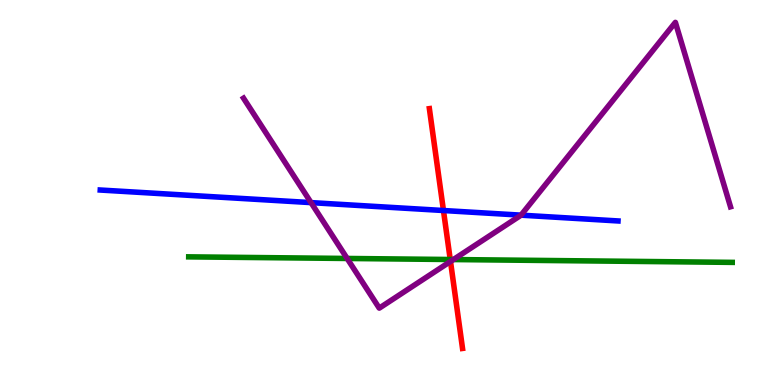[{'lines': ['blue', 'red'], 'intersections': [{'x': 5.72, 'y': 4.53}]}, {'lines': ['green', 'red'], 'intersections': [{'x': 5.81, 'y': 3.26}]}, {'lines': ['purple', 'red'], 'intersections': [{'x': 5.81, 'y': 3.21}]}, {'lines': ['blue', 'green'], 'intersections': []}, {'lines': ['blue', 'purple'], 'intersections': [{'x': 4.01, 'y': 4.74}, {'x': 6.72, 'y': 4.41}]}, {'lines': ['green', 'purple'], 'intersections': [{'x': 4.48, 'y': 3.29}, {'x': 5.85, 'y': 3.26}]}]